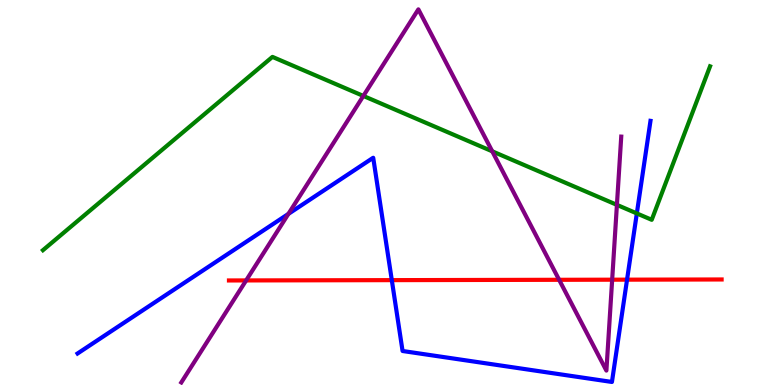[{'lines': ['blue', 'red'], 'intersections': [{'x': 5.06, 'y': 2.72}, {'x': 8.09, 'y': 2.74}]}, {'lines': ['green', 'red'], 'intersections': []}, {'lines': ['purple', 'red'], 'intersections': [{'x': 3.18, 'y': 2.72}, {'x': 7.21, 'y': 2.73}, {'x': 7.9, 'y': 2.74}]}, {'lines': ['blue', 'green'], 'intersections': [{'x': 8.22, 'y': 4.46}]}, {'lines': ['blue', 'purple'], 'intersections': [{'x': 3.72, 'y': 4.44}]}, {'lines': ['green', 'purple'], 'intersections': [{'x': 4.69, 'y': 7.51}, {'x': 6.35, 'y': 6.07}, {'x': 7.96, 'y': 4.68}]}]